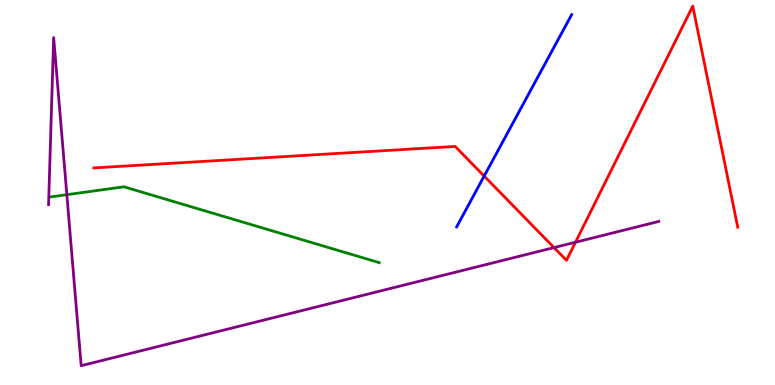[{'lines': ['blue', 'red'], 'intersections': [{'x': 6.25, 'y': 5.43}]}, {'lines': ['green', 'red'], 'intersections': []}, {'lines': ['purple', 'red'], 'intersections': [{'x': 7.15, 'y': 3.57}, {'x': 7.43, 'y': 3.71}]}, {'lines': ['blue', 'green'], 'intersections': []}, {'lines': ['blue', 'purple'], 'intersections': []}, {'lines': ['green', 'purple'], 'intersections': [{'x': 0.862, 'y': 4.94}]}]